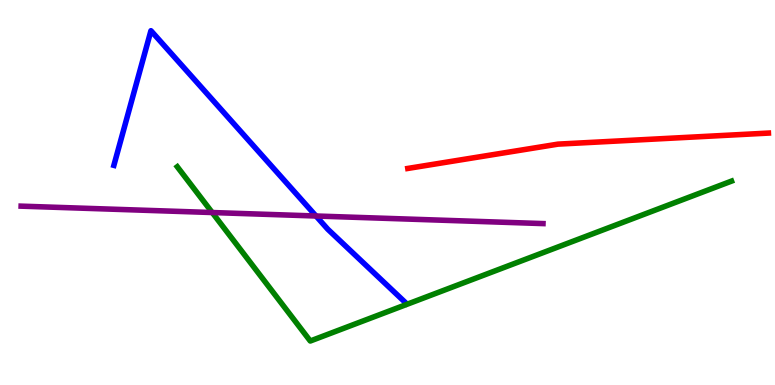[{'lines': ['blue', 'red'], 'intersections': []}, {'lines': ['green', 'red'], 'intersections': []}, {'lines': ['purple', 'red'], 'intersections': []}, {'lines': ['blue', 'green'], 'intersections': []}, {'lines': ['blue', 'purple'], 'intersections': [{'x': 4.08, 'y': 4.39}]}, {'lines': ['green', 'purple'], 'intersections': [{'x': 2.74, 'y': 4.48}]}]